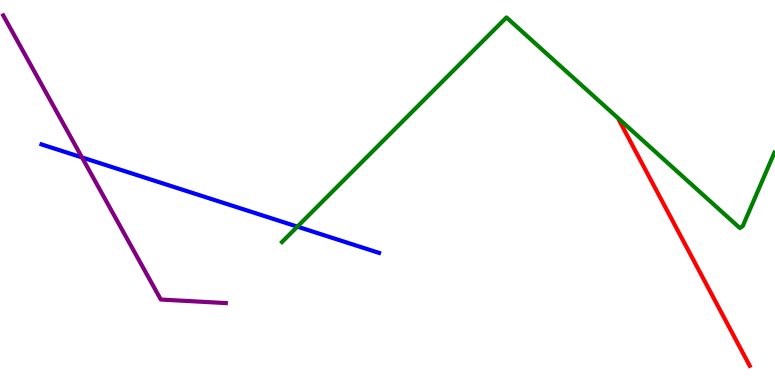[{'lines': ['blue', 'red'], 'intersections': []}, {'lines': ['green', 'red'], 'intersections': []}, {'lines': ['purple', 'red'], 'intersections': []}, {'lines': ['blue', 'green'], 'intersections': [{'x': 3.84, 'y': 4.11}]}, {'lines': ['blue', 'purple'], 'intersections': [{'x': 1.06, 'y': 5.91}]}, {'lines': ['green', 'purple'], 'intersections': []}]